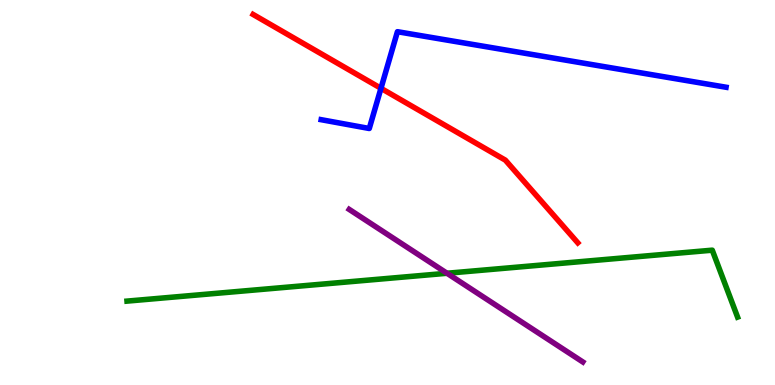[{'lines': ['blue', 'red'], 'intersections': [{'x': 4.92, 'y': 7.71}]}, {'lines': ['green', 'red'], 'intersections': []}, {'lines': ['purple', 'red'], 'intersections': []}, {'lines': ['blue', 'green'], 'intersections': []}, {'lines': ['blue', 'purple'], 'intersections': []}, {'lines': ['green', 'purple'], 'intersections': [{'x': 5.77, 'y': 2.9}]}]